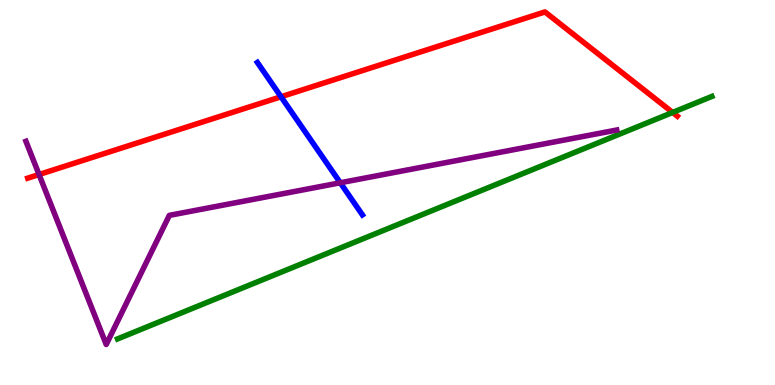[{'lines': ['blue', 'red'], 'intersections': [{'x': 3.63, 'y': 7.49}]}, {'lines': ['green', 'red'], 'intersections': [{'x': 8.68, 'y': 7.08}]}, {'lines': ['purple', 'red'], 'intersections': [{'x': 0.504, 'y': 5.47}]}, {'lines': ['blue', 'green'], 'intersections': []}, {'lines': ['blue', 'purple'], 'intersections': [{'x': 4.39, 'y': 5.25}]}, {'lines': ['green', 'purple'], 'intersections': []}]